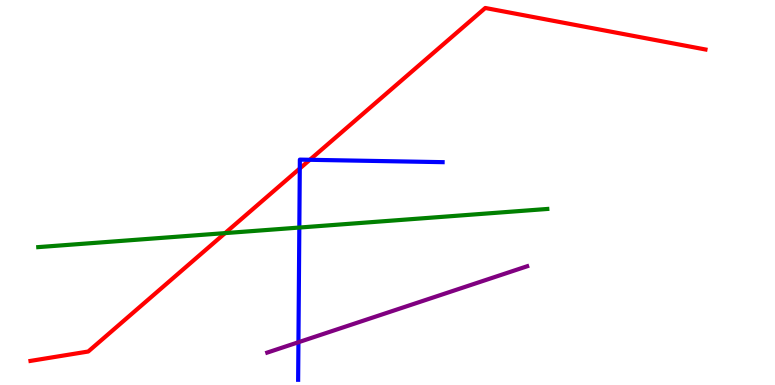[{'lines': ['blue', 'red'], 'intersections': [{'x': 3.87, 'y': 5.62}, {'x': 4.0, 'y': 5.85}]}, {'lines': ['green', 'red'], 'intersections': [{'x': 2.9, 'y': 3.95}]}, {'lines': ['purple', 'red'], 'intersections': []}, {'lines': ['blue', 'green'], 'intersections': [{'x': 3.86, 'y': 4.09}]}, {'lines': ['blue', 'purple'], 'intersections': [{'x': 3.85, 'y': 1.11}]}, {'lines': ['green', 'purple'], 'intersections': []}]